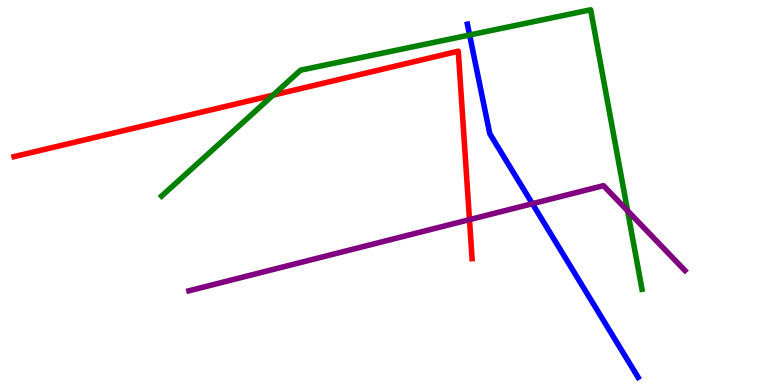[{'lines': ['blue', 'red'], 'intersections': []}, {'lines': ['green', 'red'], 'intersections': [{'x': 3.52, 'y': 7.53}]}, {'lines': ['purple', 'red'], 'intersections': [{'x': 6.06, 'y': 4.29}]}, {'lines': ['blue', 'green'], 'intersections': [{'x': 6.06, 'y': 9.09}]}, {'lines': ['blue', 'purple'], 'intersections': [{'x': 6.87, 'y': 4.71}]}, {'lines': ['green', 'purple'], 'intersections': [{'x': 8.1, 'y': 4.53}]}]